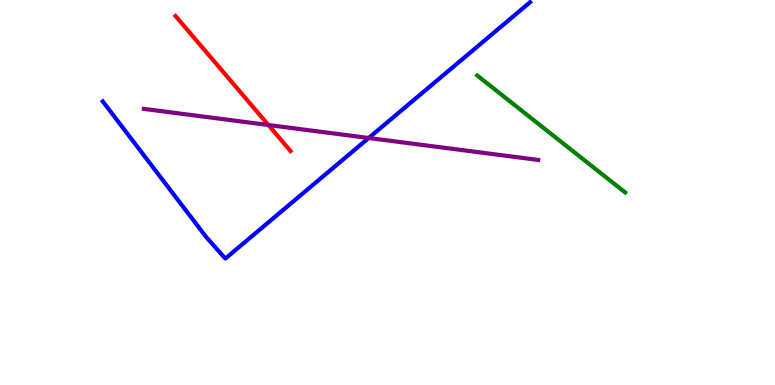[{'lines': ['blue', 'red'], 'intersections': []}, {'lines': ['green', 'red'], 'intersections': []}, {'lines': ['purple', 'red'], 'intersections': [{'x': 3.46, 'y': 6.75}]}, {'lines': ['blue', 'green'], 'intersections': []}, {'lines': ['blue', 'purple'], 'intersections': [{'x': 4.76, 'y': 6.42}]}, {'lines': ['green', 'purple'], 'intersections': []}]